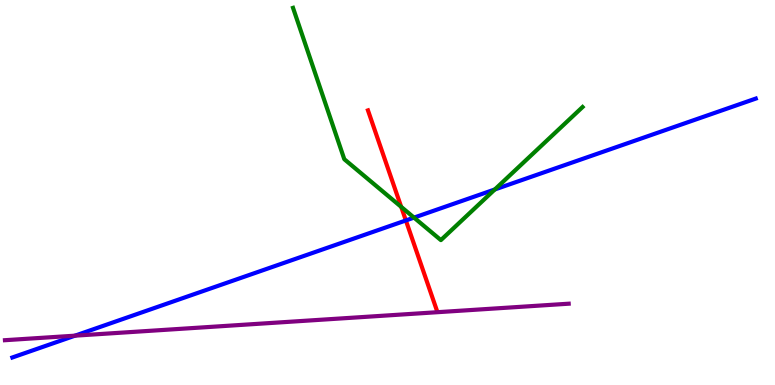[{'lines': ['blue', 'red'], 'intersections': [{'x': 5.24, 'y': 4.27}]}, {'lines': ['green', 'red'], 'intersections': [{'x': 5.18, 'y': 4.63}]}, {'lines': ['purple', 'red'], 'intersections': []}, {'lines': ['blue', 'green'], 'intersections': [{'x': 5.34, 'y': 4.35}, {'x': 6.38, 'y': 5.08}]}, {'lines': ['blue', 'purple'], 'intersections': [{'x': 0.968, 'y': 1.28}]}, {'lines': ['green', 'purple'], 'intersections': []}]